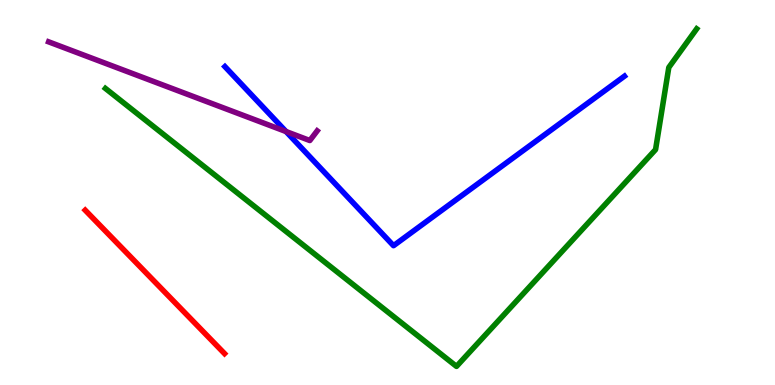[{'lines': ['blue', 'red'], 'intersections': []}, {'lines': ['green', 'red'], 'intersections': []}, {'lines': ['purple', 'red'], 'intersections': []}, {'lines': ['blue', 'green'], 'intersections': []}, {'lines': ['blue', 'purple'], 'intersections': [{'x': 3.69, 'y': 6.58}]}, {'lines': ['green', 'purple'], 'intersections': []}]